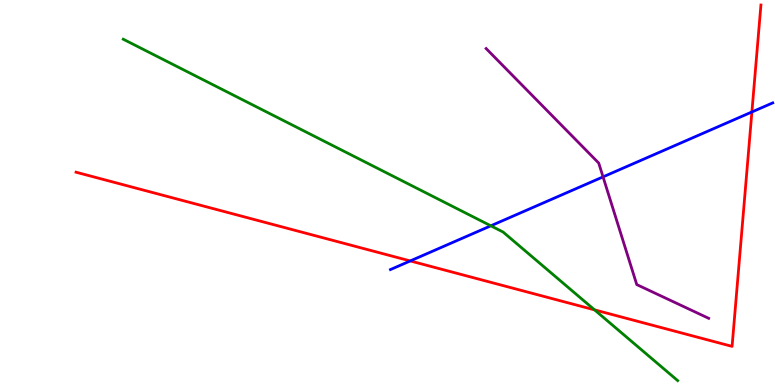[{'lines': ['blue', 'red'], 'intersections': [{'x': 5.29, 'y': 3.22}, {'x': 9.7, 'y': 7.09}]}, {'lines': ['green', 'red'], 'intersections': [{'x': 7.67, 'y': 1.95}]}, {'lines': ['purple', 'red'], 'intersections': []}, {'lines': ['blue', 'green'], 'intersections': [{'x': 6.33, 'y': 4.13}]}, {'lines': ['blue', 'purple'], 'intersections': [{'x': 7.78, 'y': 5.41}]}, {'lines': ['green', 'purple'], 'intersections': []}]